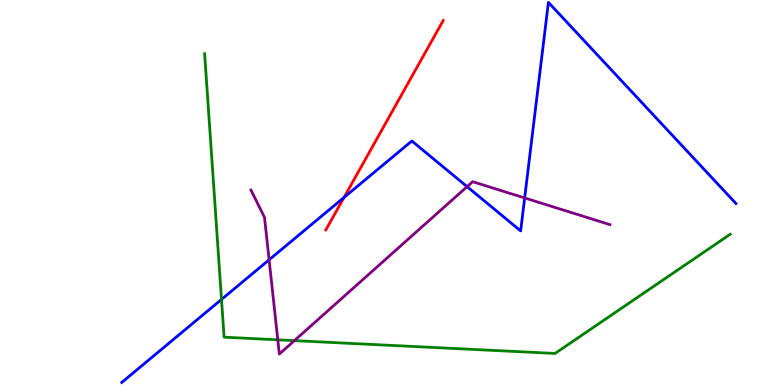[{'lines': ['blue', 'red'], 'intersections': [{'x': 4.44, 'y': 4.87}]}, {'lines': ['green', 'red'], 'intersections': []}, {'lines': ['purple', 'red'], 'intersections': []}, {'lines': ['blue', 'green'], 'intersections': [{'x': 2.86, 'y': 2.22}]}, {'lines': ['blue', 'purple'], 'intersections': [{'x': 3.47, 'y': 3.25}, {'x': 6.03, 'y': 5.15}, {'x': 6.77, 'y': 4.86}]}, {'lines': ['green', 'purple'], 'intersections': [{'x': 3.58, 'y': 1.17}, {'x': 3.8, 'y': 1.15}]}]